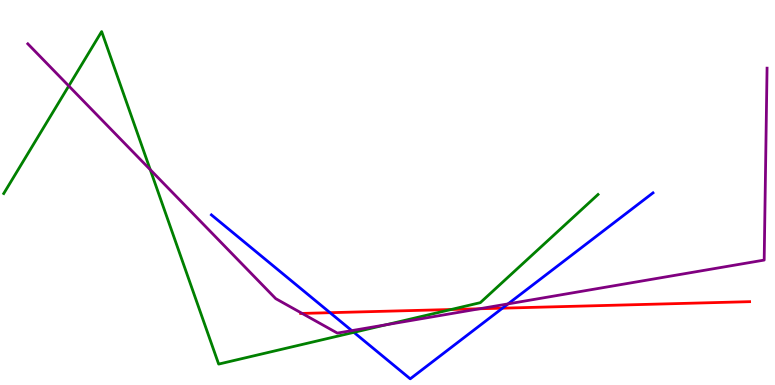[{'lines': ['blue', 'red'], 'intersections': [{'x': 4.26, 'y': 1.88}, {'x': 6.48, 'y': 2.0}]}, {'lines': ['green', 'red'], 'intersections': [{'x': 5.82, 'y': 1.96}]}, {'lines': ['purple', 'red'], 'intersections': [{'x': 3.9, 'y': 1.86}, {'x': 6.19, 'y': 1.98}]}, {'lines': ['blue', 'green'], 'intersections': [{'x': 4.57, 'y': 1.37}]}, {'lines': ['blue', 'purple'], 'intersections': [{'x': 4.54, 'y': 1.41}, {'x': 6.56, 'y': 2.11}]}, {'lines': ['green', 'purple'], 'intersections': [{'x': 0.887, 'y': 7.77}, {'x': 1.94, 'y': 5.59}, {'x': 4.99, 'y': 1.57}]}]